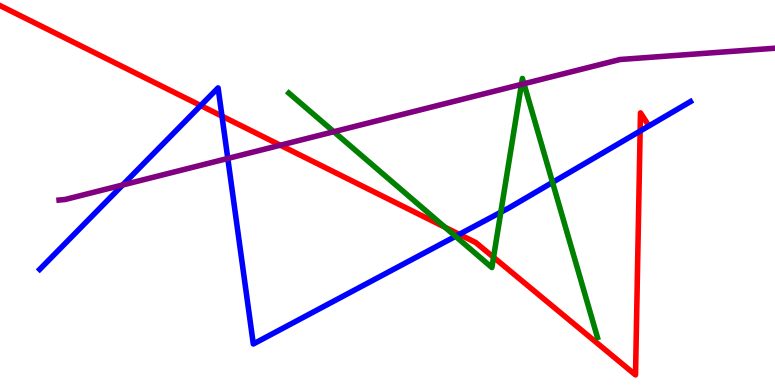[{'lines': ['blue', 'red'], 'intersections': [{'x': 2.59, 'y': 7.26}, {'x': 2.86, 'y': 6.98}, {'x': 5.93, 'y': 3.91}, {'x': 8.26, 'y': 6.6}]}, {'lines': ['green', 'red'], 'intersections': [{'x': 5.74, 'y': 4.1}, {'x': 6.37, 'y': 3.32}]}, {'lines': ['purple', 'red'], 'intersections': [{'x': 3.62, 'y': 6.23}]}, {'lines': ['blue', 'green'], 'intersections': [{'x': 5.88, 'y': 3.86}, {'x': 6.46, 'y': 4.49}, {'x': 7.13, 'y': 5.26}]}, {'lines': ['blue', 'purple'], 'intersections': [{'x': 1.58, 'y': 5.2}, {'x': 2.94, 'y': 5.88}]}, {'lines': ['green', 'purple'], 'intersections': [{'x': 4.31, 'y': 6.58}, {'x': 6.73, 'y': 7.81}, {'x': 6.76, 'y': 7.82}]}]